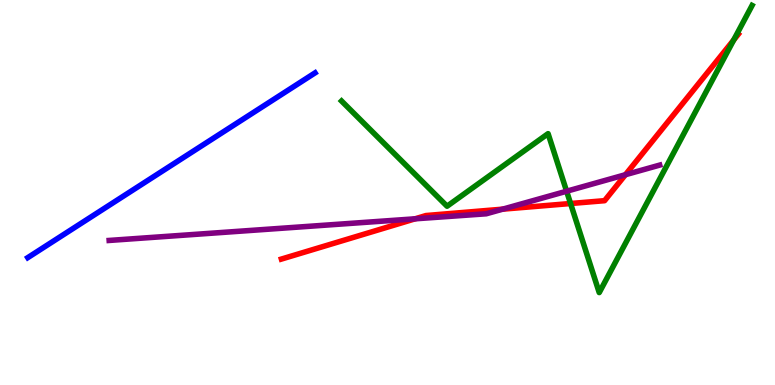[{'lines': ['blue', 'red'], 'intersections': []}, {'lines': ['green', 'red'], 'intersections': [{'x': 7.36, 'y': 4.71}, {'x': 9.47, 'y': 8.96}]}, {'lines': ['purple', 'red'], 'intersections': [{'x': 5.36, 'y': 4.32}, {'x': 6.49, 'y': 4.57}, {'x': 8.07, 'y': 5.46}]}, {'lines': ['blue', 'green'], 'intersections': []}, {'lines': ['blue', 'purple'], 'intersections': []}, {'lines': ['green', 'purple'], 'intersections': [{'x': 7.31, 'y': 5.03}]}]